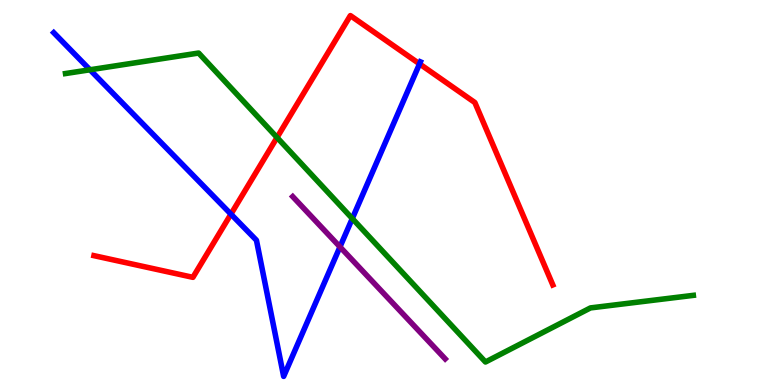[{'lines': ['blue', 'red'], 'intersections': [{'x': 2.98, 'y': 4.44}, {'x': 5.41, 'y': 8.34}]}, {'lines': ['green', 'red'], 'intersections': [{'x': 3.57, 'y': 6.43}]}, {'lines': ['purple', 'red'], 'intersections': []}, {'lines': ['blue', 'green'], 'intersections': [{'x': 1.16, 'y': 8.19}, {'x': 4.55, 'y': 4.32}]}, {'lines': ['blue', 'purple'], 'intersections': [{'x': 4.39, 'y': 3.59}]}, {'lines': ['green', 'purple'], 'intersections': []}]